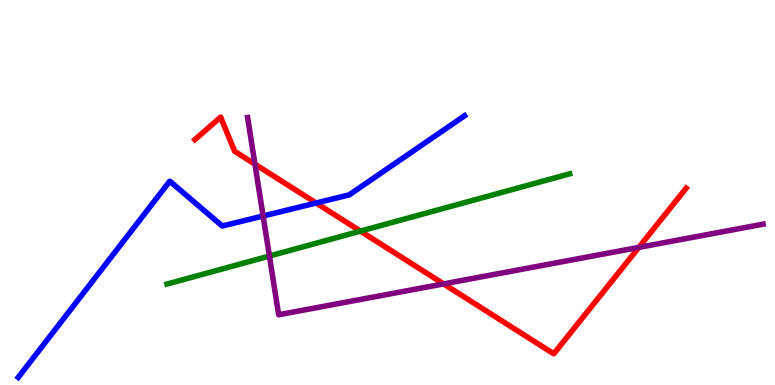[{'lines': ['blue', 'red'], 'intersections': [{'x': 4.08, 'y': 4.73}]}, {'lines': ['green', 'red'], 'intersections': [{'x': 4.65, 'y': 4.0}]}, {'lines': ['purple', 'red'], 'intersections': [{'x': 3.29, 'y': 5.74}, {'x': 5.72, 'y': 2.63}, {'x': 8.24, 'y': 3.57}]}, {'lines': ['blue', 'green'], 'intersections': []}, {'lines': ['blue', 'purple'], 'intersections': [{'x': 3.39, 'y': 4.39}]}, {'lines': ['green', 'purple'], 'intersections': [{'x': 3.48, 'y': 3.35}]}]